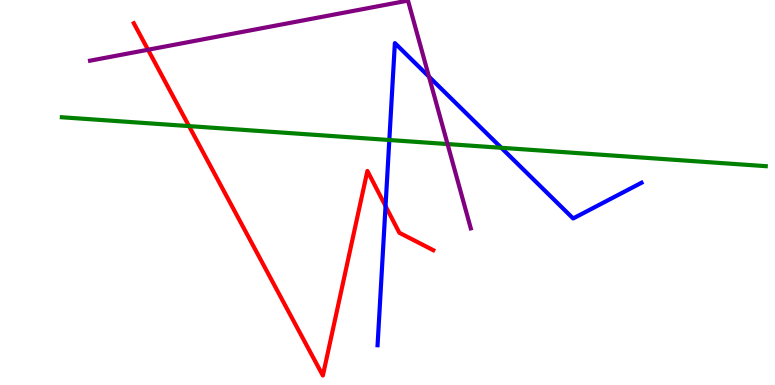[{'lines': ['blue', 'red'], 'intersections': [{'x': 4.97, 'y': 4.65}]}, {'lines': ['green', 'red'], 'intersections': [{'x': 2.44, 'y': 6.72}]}, {'lines': ['purple', 'red'], 'intersections': [{'x': 1.91, 'y': 8.71}]}, {'lines': ['blue', 'green'], 'intersections': [{'x': 5.02, 'y': 6.36}, {'x': 6.47, 'y': 6.16}]}, {'lines': ['blue', 'purple'], 'intersections': [{'x': 5.53, 'y': 8.01}]}, {'lines': ['green', 'purple'], 'intersections': [{'x': 5.77, 'y': 6.26}]}]